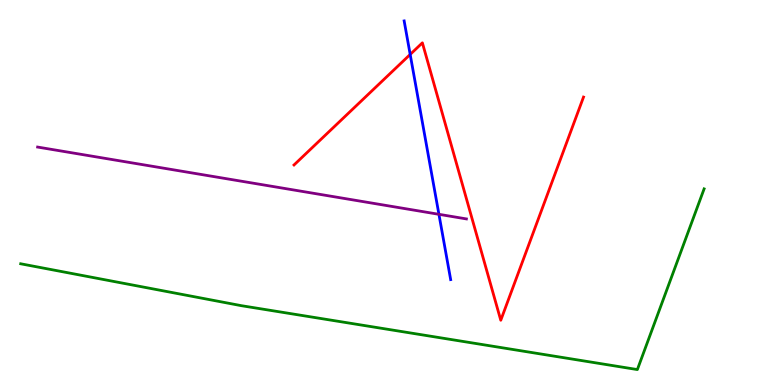[{'lines': ['blue', 'red'], 'intersections': [{'x': 5.29, 'y': 8.59}]}, {'lines': ['green', 'red'], 'intersections': []}, {'lines': ['purple', 'red'], 'intersections': []}, {'lines': ['blue', 'green'], 'intersections': []}, {'lines': ['blue', 'purple'], 'intersections': [{'x': 5.66, 'y': 4.43}]}, {'lines': ['green', 'purple'], 'intersections': []}]